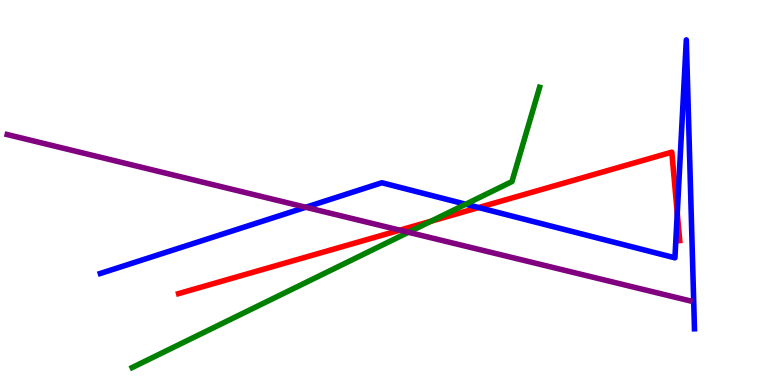[{'lines': ['blue', 'red'], 'intersections': [{'x': 6.18, 'y': 4.61}, {'x': 8.74, 'y': 4.46}]}, {'lines': ['green', 'red'], 'intersections': [{'x': 5.56, 'y': 4.25}]}, {'lines': ['purple', 'red'], 'intersections': [{'x': 5.16, 'y': 4.02}]}, {'lines': ['blue', 'green'], 'intersections': [{'x': 6.01, 'y': 4.7}]}, {'lines': ['blue', 'purple'], 'intersections': [{'x': 3.95, 'y': 4.62}]}, {'lines': ['green', 'purple'], 'intersections': [{'x': 5.27, 'y': 3.97}]}]